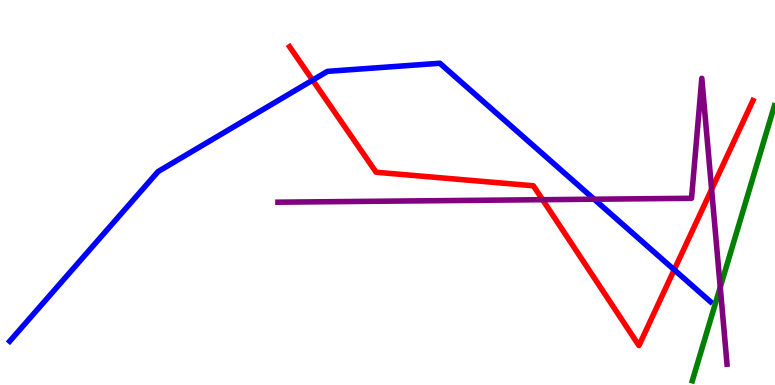[{'lines': ['blue', 'red'], 'intersections': [{'x': 4.03, 'y': 7.92}, {'x': 8.7, 'y': 2.99}]}, {'lines': ['green', 'red'], 'intersections': []}, {'lines': ['purple', 'red'], 'intersections': [{'x': 7.0, 'y': 4.81}, {'x': 9.18, 'y': 5.08}]}, {'lines': ['blue', 'green'], 'intersections': []}, {'lines': ['blue', 'purple'], 'intersections': [{'x': 7.67, 'y': 4.83}]}, {'lines': ['green', 'purple'], 'intersections': [{'x': 9.29, 'y': 2.54}]}]